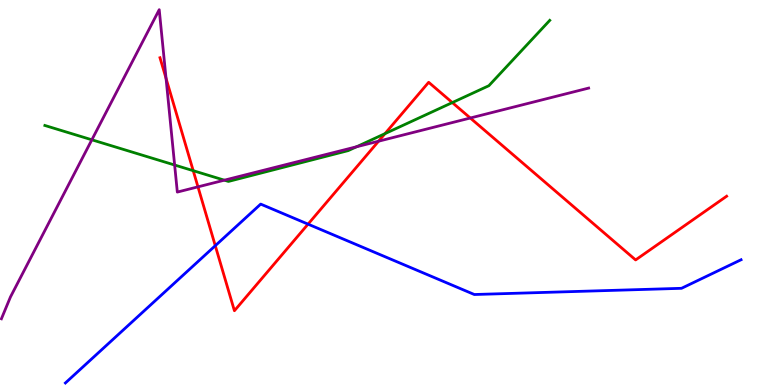[{'lines': ['blue', 'red'], 'intersections': [{'x': 2.78, 'y': 3.62}, {'x': 3.97, 'y': 4.18}]}, {'lines': ['green', 'red'], 'intersections': [{'x': 2.49, 'y': 5.57}, {'x': 4.97, 'y': 6.53}, {'x': 5.84, 'y': 7.34}]}, {'lines': ['purple', 'red'], 'intersections': [{'x': 2.14, 'y': 7.97}, {'x': 2.55, 'y': 5.15}, {'x': 4.88, 'y': 6.33}, {'x': 6.07, 'y': 6.93}]}, {'lines': ['blue', 'green'], 'intersections': []}, {'lines': ['blue', 'purple'], 'intersections': []}, {'lines': ['green', 'purple'], 'intersections': [{'x': 1.19, 'y': 6.37}, {'x': 2.25, 'y': 5.71}, {'x': 2.9, 'y': 5.32}, {'x': 4.6, 'y': 6.19}]}]